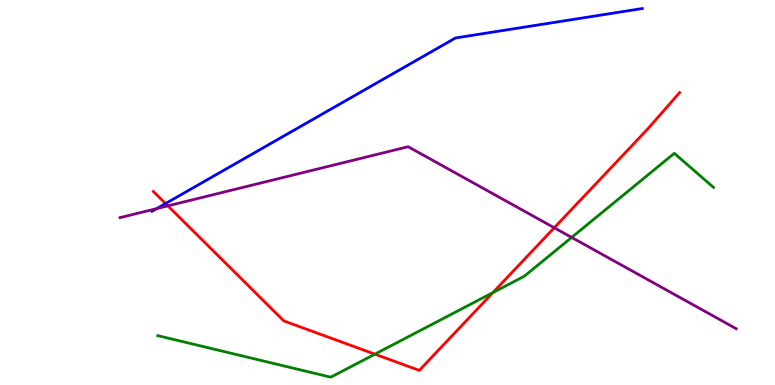[{'lines': ['blue', 'red'], 'intersections': [{'x': 2.14, 'y': 4.71}]}, {'lines': ['green', 'red'], 'intersections': [{'x': 4.84, 'y': 0.801}, {'x': 6.36, 'y': 2.4}]}, {'lines': ['purple', 'red'], 'intersections': [{'x': 2.17, 'y': 4.65}, {'x': 7.15, 'y': 4.08}]}, {'lines': ['blue', 'green'], 'intersections': []}, {'lines': ['blue', 'purple'], 'intersections': [{'x': 2.02, 'y': 4.58}]}, {'lines': ['green', 'purple'], 'intersections': [{'x': 7.38, 'y': 3.83}]}]